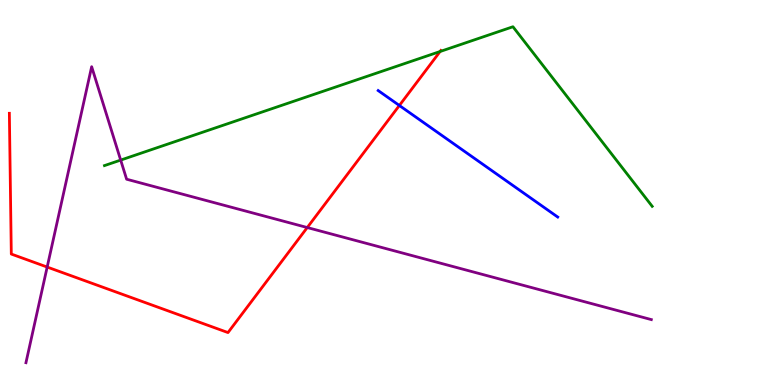[{'lines': ['blue', 'red'], 'intersections': [{'x': 5.15, 'y': 7.26}]}, {'lines': ['green', 'red'], 'intersections': [{'x': 5.68, 'y': 8.66}]}, {'lines': ['purple', 'red'], 'intersections': [{'x': 0.609, 'y': 3.06}, {'x': 3.96, 'y': 4.09}]}, {'lines': ['blue', 'green'], 'intersections': []}, {'lines': ['blue', 'purple'], 'intersections': []}, {'lines': ['green', 'purple'], 'intersections': [{'x': 1.56, 'y': 5.84}]}]